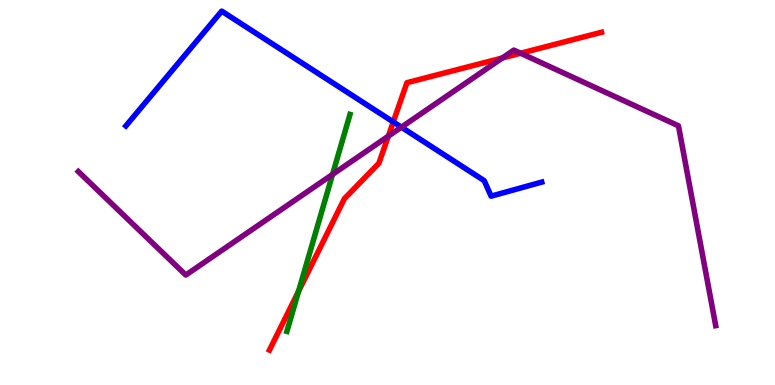[{'lines': ['blue', 'red'], 'intersections': [{'x': 5.07, 'y': 6.83}]}, {'lines': ['green', 'red'], 'intersections': [{'x': 3.85, 'y': 2.43}]}, {'lines': ['purple', 'red'], 'intersections': [{'x': 5.01, 'y': 6.46}, {'x': 6.48, 'y': 8.49}, {'x': 6.72, 'y': 8.62}]}, {'lines': ['blue', 'green'], 'intersections': []}, {'lines': ['blue', 'purple'], 'intersections': [{'x': 5.18, 'y': 6.7}]}, {'lines': ['green', 'purple'], 'intersections': [{'x': 4.29, 'y': 5.47}]}]